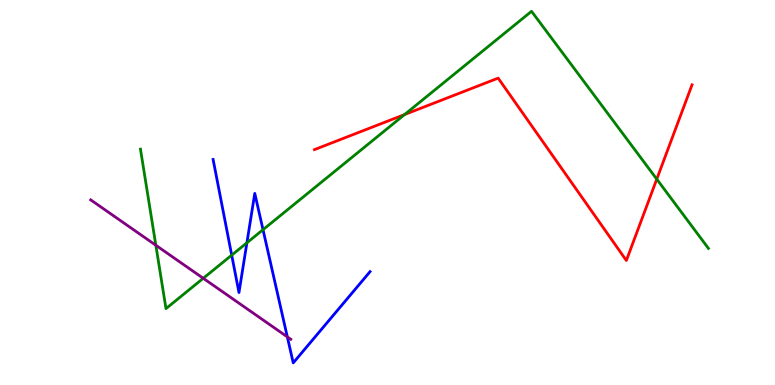[{'lines': ['blue', 'red'], 'intersections': []}, {'lines': ['green', 'red'], 'intersections': [{'x': 5.22, 'y': 7.02}, {'x': 8.47, 'y': 5.35}]}, {'lines': ['purple', 'red'], 'intersections': []}, {'lines': ['blue', 'green'], 'intersections': [{'x': 2.99, 'y': 3.37}, {'x': 3.19, 'y': 3.69}, {'x': 3.39, 'y': 4.03}]}, {'lines': ['blue', 'purple'], 'intersections': [{'x': 3.71, 'y': 1.25}]}, {'lines': ['green', 'purple'], 'intersections': [{'x': 2.01, 'y': 3.63}, {'x': 2.62, 'y': 2.77}]}]